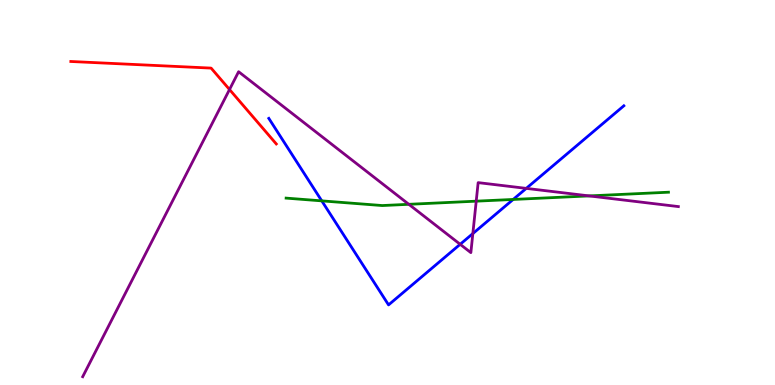[{'lines': ['blue', 'red'], 'intersections': []}, {'lines': ['green', 'red'], 'intersections': []}, {'lines': ['purple', 'red'], 'intersections': [{'x': 2.96, 'y': 7.67}]}, {'lines': ['blue', 'green'], 'intersections': [{'x': 4.15, 'y': 4.78}, {'x': 6.62, 'y': 4.82}]}, {'lines': ['blue', 'purple'], 'intersections': [{'x': 5.94, 'y': 3.65}, {'x': 6.1, 'y': 3.93}, {'x': 6.79, 'y': 5.11}]}, {'lines': ['green', 'purple'], 'intersections': [{'x': 5.28, 'y': 4.69}, {'x': 6.14, 'y': 4.77}, {'x': 7.6, 'y': 4.91}]}]